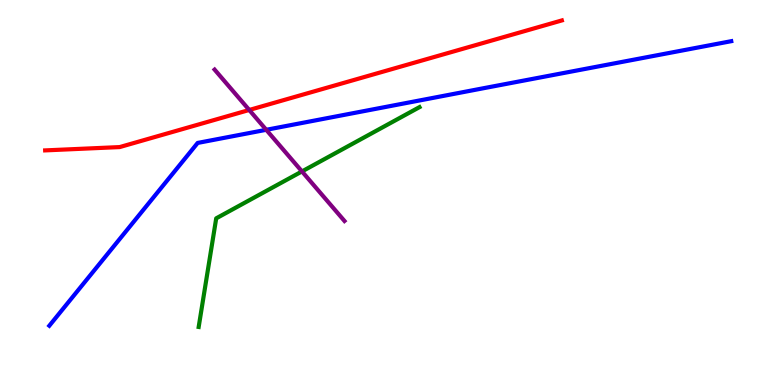[{'lines': ['blue', 'red'], 'intersections': []}, {'lines': ['green', 'red'], 'intersections': []}, {'lines': ['purple', 'red'], 'intersections': [{'x': 3.22, 'y': 7.14}]}, {'lines': ['blue', 'green'], 'intersections': []}, {'lines': ['blue', 'purple'], 'intersections': [{'x': 3.44, 'y': 6.63}]}, {'lines': ['green', 'purple'], 'intersections': [{'x': 3.9, 'y': 5.55}]}]